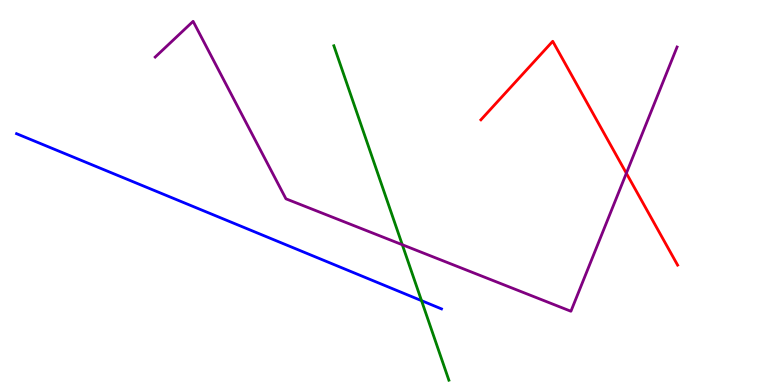[{'lines': ['blue', 'red'], 'intersections': []}, {'lines': ['green', 'red'], 'intersections': []}, {'lines': ['purple', 'red'], 'intersections': [{'x': 8.08, 'y': 5.5}]}, {'lines': ['blue', 'green'], 'intersections': [{'x': 5.44, 'y': 2.19}]}, {'lines': ['blue', 'purple'], 'intersections': []}, {'lines': ['green', 'purple'], 'intersections': [{'x': 5.19, 'y': 3.64}]}]